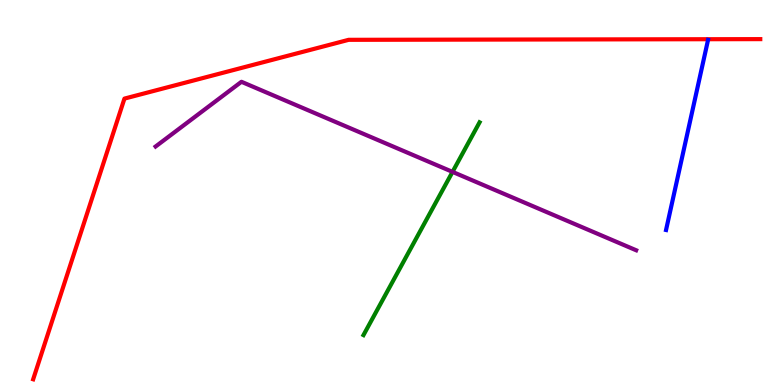[{'lines': ['blue', 'red'], 'intersections': []}, {'lines': ['green', 'red'], 'intersections': []}, {'lines': ['purple', 'red'], 'intersections': []}, {'lines': ['blue', 'green'], 'intersections': []}, {'lines': ['blue', 'purple'], 'intersections': []}, {'lines': ['green', 'purple'], 'intersections': [{'x': 5.84, 'y': 5.54}]}]